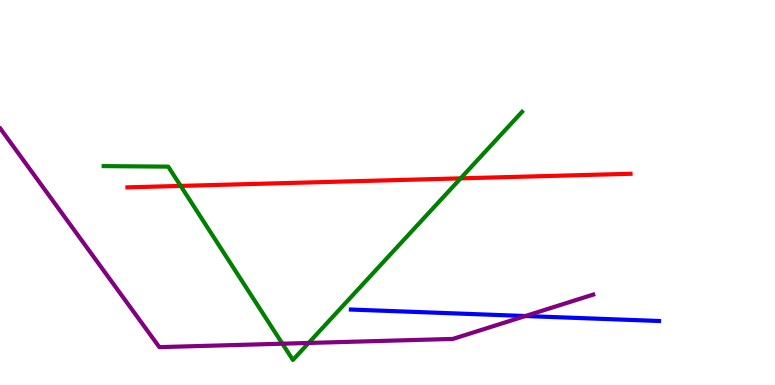[{'lines': ['blue', 'red'], 'intersections': []}, {'lines': ['green', 'red'], 'intersections': [{'x': 2.33, 'y': 5.17}, {'x': 5.94, 'y': 5.37}]}, {'lines': ['purple', 'red'], 'intersections': []}, {'lines': ['blue', 'green'], 'intersections': []}, {'lines': ['blue', 'purple'], 'intersections': [{'x': 6.78, 'y': 1.79}]}, {'lines': ['green', 'purple'], 'intersections': [{'x': 3.64, 'y': 1.07}, {'x': 3.98, 'y': 1.09}]}]